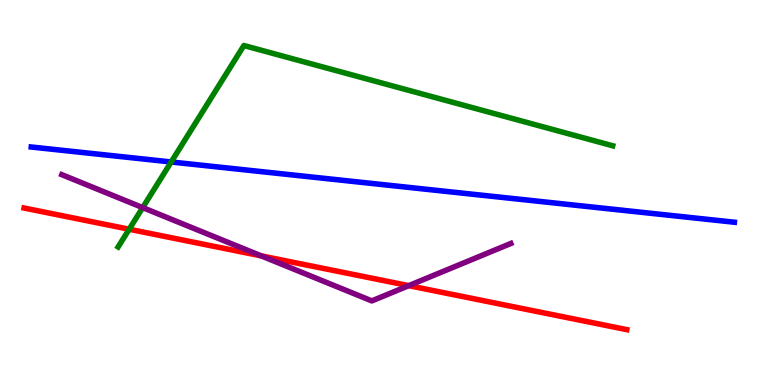[{'lines': ['blue', 'red'], 'intersections': []}, {'lines': ['green', 'red'], 'intersections': [{'x': 1.67, 'y': 4.05}]}, {'lines': ['purple', 'red'], 'intersections': [{'x': 3.37, 'y': 3.35}, {'x': 5.27, 'y': 2.58}]}, {'lines': ['blue', 'green'], 'intersections': [{'x': 2.21, 'y': 5.79}]}, {'lines': ['blue', 'purple'], 'intersections': []}, {'lines': ['green', 'purple'], 'intersections': [{'x': 1.84, 'y': 4.61}]}]